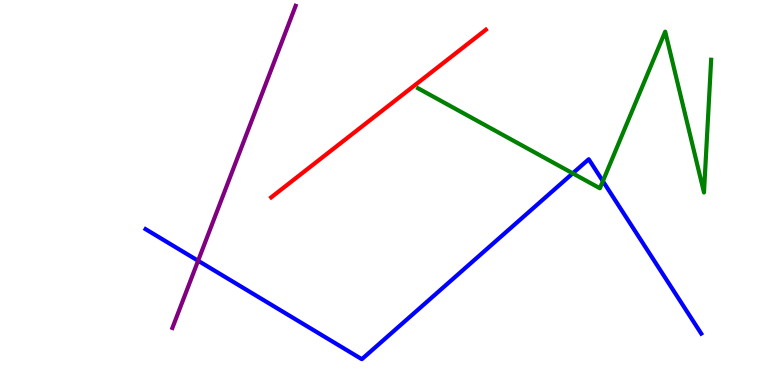[{'lines': ['blue', 'red'], 'intersections': []}, {'lines': ['green', 'red'], 'intersections': []}, {'lines': ['purple', 'red'], 'intersections': []}, {'lines': ['blue', 'green'], 'intersections': [{'x': 7.39, 'y': 5.5}, {'x': 7.78, 'y': 5.3}]}, {'lines': ['blue', 'purple'], 'intersections': [{'x': 2.56, 'y': 3.23}]}, {'lines': ['green', 'purple'], 'intersections': []}]